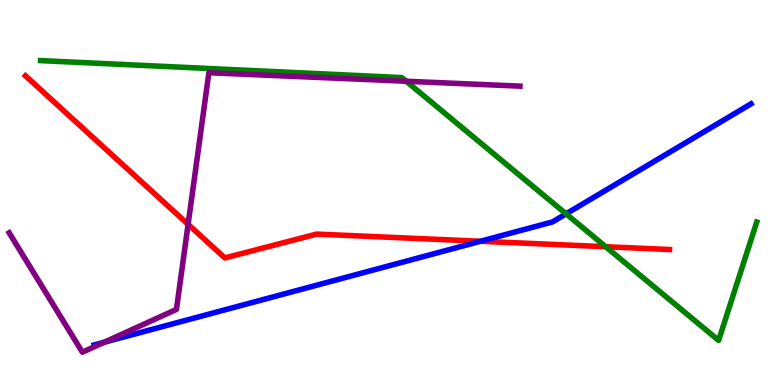[{'lines': ['blue', 'red'], 'intersections': [{'x': 6.2, 'y': 3.73}]}, {'lines': ['green', 'red'], 'intersections': [{'x': 7.82, 'y': 3.59}]}, {'lines': ['purple', 'red'], 'intersections': [{'x': 2.43, 'y': 4.17}]}, {'lines': ['blue', 'green'], 'intersections': [{'x': 7.3, 'y': 4.45}]}, {'lines': ['blue', 'purple'], 'intersections': [{'x': 1.35, 'y': 1.11}]}, {'lines': ['green', 'purple'], 'intersections': [{'x': 5.24, 'y': 7.89}]}]